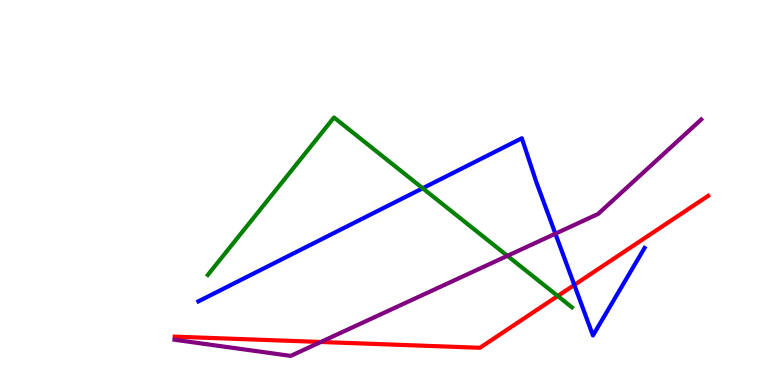[{'lines': ['blue', 'red'], 'intersections': [{'x': 7.41, 'y': 2.6}]}, {'lines': ['green', 'red'], 'intersections': [{'x': 7.2, 'y': 2.31}]}, {'lines': ['purple', 'red'], 'intersections': [{'x': 4.14, 'y': 1.12}]}, {'lines': ['blue', 'green'], 'intersections': [{'x': 5.45, 'y': 5.11}]}, {'lines': ['blue', 'purple'], 'intersections': [{'x': 7.17, 'y': 3.93}]}, {'lines': ['green', 'purple'], 'intersections': [{'x': 6.55, 'y': 3.35}]}]